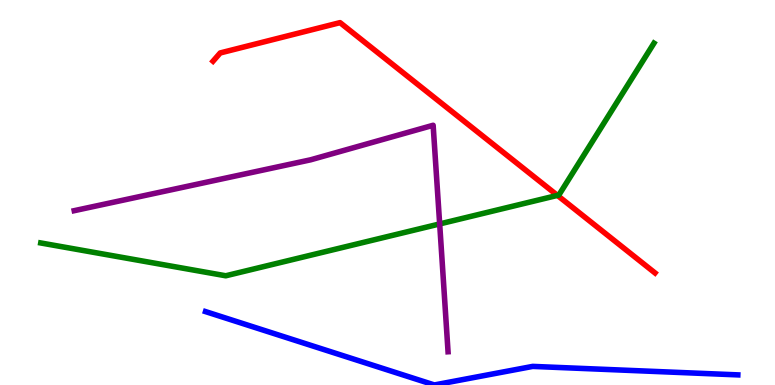[{'lines': ['blue', 'red'], 'intersections': []}, {'lines': ['green', 'red'], 'intersections': [{'x': 7.19, 'y': 4.92}]}, {'lines': ['purple', 'red'], 'intersections': []}, {'lines': ['blue', 'green'], 'intersections': []}, {'lines': ['blue', 'purple'], 'intersections': []}, {'lines': ['green', 'purple'], 'intersections': [{'x': 5.67, 'y': 4.18}]}]